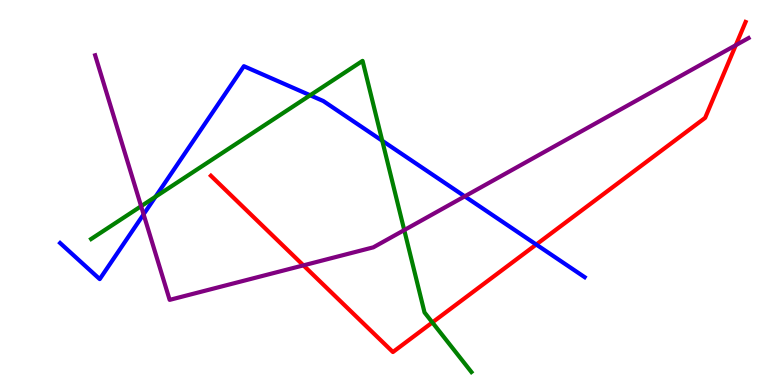[{'lines': ['blue', 'red'], 'intersections': [{'x': 6.92, 'y': 3.65}]}, {'lines': ['green', 'red'], 'intersections': [{'x': 5.58, 'y': 1.63}]}, {'lines': ['purple', 'red'], 'intersections': [{'x': 3.92, 'y': 3.11}, {'x': 9.49, 'y': 8.83}]}, {'lines': ['blue', 'green'], 'intersections': [{'x': 2.01, 'y': 4.89}, {'x': 4.0, 'y': 7.53}, {'x': 4.93, 'y': 6.34}]}, {'lines': ['blue', 'purple'], 'intersections': [{'x': 1.85, 'y': 4.43}, {'x': 6.0, 'y': 4.9}]}, {'lines': ['green', 'purple'], 'intersections': [{'x': 1.82, 'y': 4.64}, {'x': 5.22, 'y': 4.02}]}]